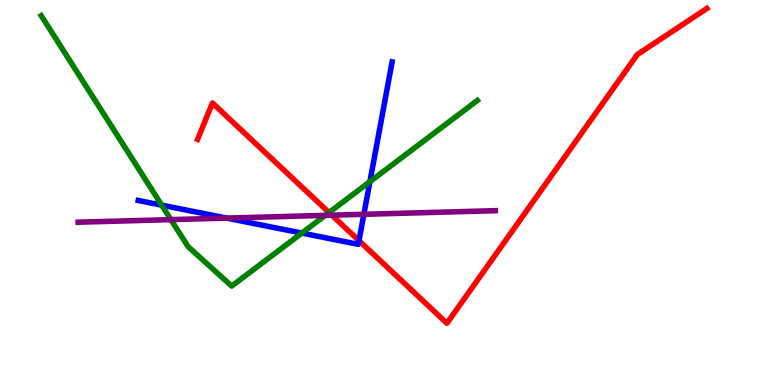[{'lines': ['blue', 'red'], 'intersections': [{'x': 4.63, 'y': 3.75}]}, {'lines': ['green', 'red'], 'intersections': [{'x': 4.25, 'y': 4.48}]}, {'lines': ['purple', 'red'], 'intersections': [{'x': 4.28, 'y': 4.41}]}, {'lines': ['blue', 'green'], 'intersections': [{'x': 2.09, 'y': 4.67}, {'x': 3.89, 'y': 3.95}, {'x': 4.77, 'y': 5.28}]}, {'lines': ['blue', 'purple'], 'intersections': [{'x': 2.92, 'y': 4.34}, {'x': 4.69, 'y': 4.43}]}, {'lines': ['green', 'purple'], 'intersections': [{'x': 2.21, 'y': 4.3}, {'x': 4.2, 'y': 4.41}]}]